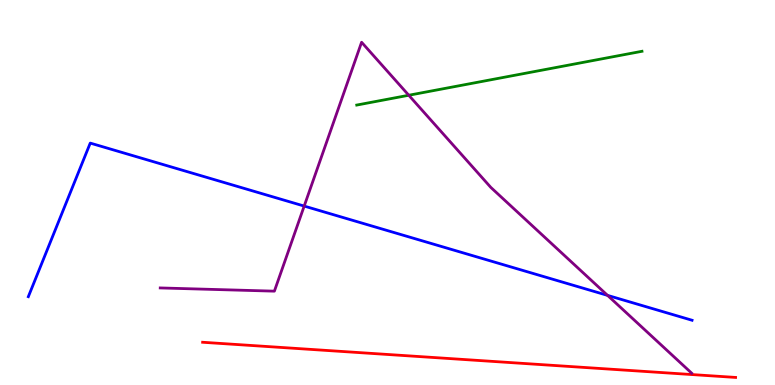[{'lines': ['blue', 'red'], 'intersections': []}, {'lines': ['green', 'red'], 'intersections': []}, {'lines': ['purple', 'red'], 'intersections': []}, {'lines': ['blue', 'green'], 'intersections': []}, {'lines': ['blue', 'purple'], 'intersections': [{'x': 3.93, 'y': 4.65}, {'x': 7.84, 'y': 2.33}]}, {'lines': ['green', 'purple'], 'intersections': [{'x': 5.27, 'y': 7.53}]}]